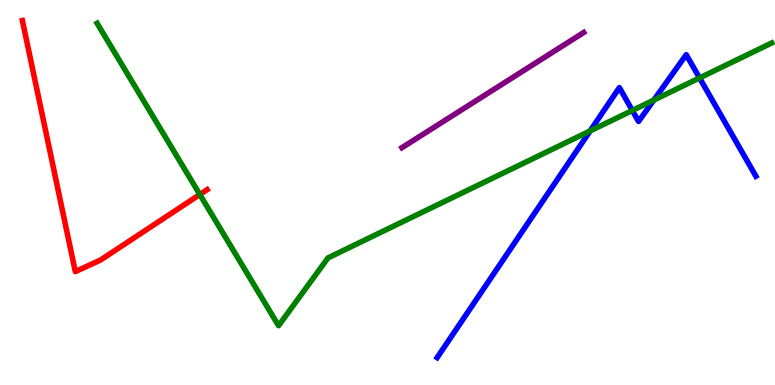[{'lines': ['blue', 'red'], 'intersections': []}, {'lines': ['green', 'red'], 'intersections': [{'x': 2.58, 'y': 4.95}]}, {'lines': ['purple', 'red'], 'intersections': []}, {'lines': ['blue', 'green'], 'intersections': [{'x': 7.61, 'y': 6.6}, {'x': 8.16, 'y': 7.13}, {'x': 8.44, 'y': 7.4}, {'x': 9.03, 'y': 7.98}]}, {'lines': ['blue', 'purple'], 'intersections': []}, {'lines': ['green', 'purple'], 'intersections': []}]